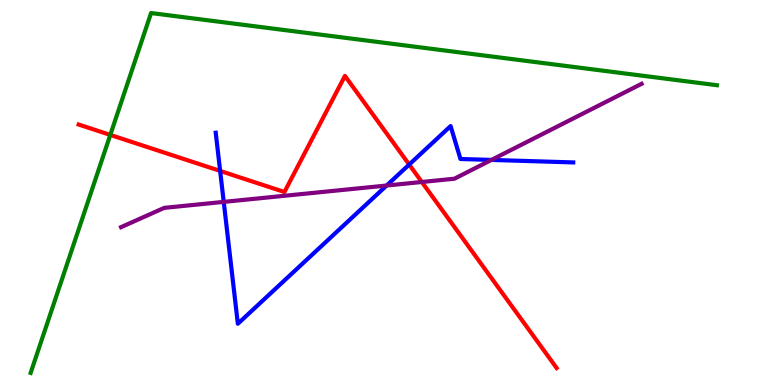[{'lines': ['blue', 'red'], 'intersections': [{'x': 2.84, 'y': 5.56}, {'x': 5.28, 'y': 5.73}]}, {'lines': ['green', 'red'], 'intersections': [{'x': 1.42, 'y': 6.5}]}, {'lines': ['purple', 'red'], 'intersections': [{'x': 5.44, 'y': 5.27}]}, {'lines': ['blue', 'green'], 'intersections': []}, {'lines': ['blue', 'purple'], 'intersections': [{'x': 2.89, 'y': 4.76}, {'x': 4.99, 'y': 5.18}, {'x': 6.34, 'y': 5.85}]}, {'lines': ['green', 'purple'], 'intersections': []}]